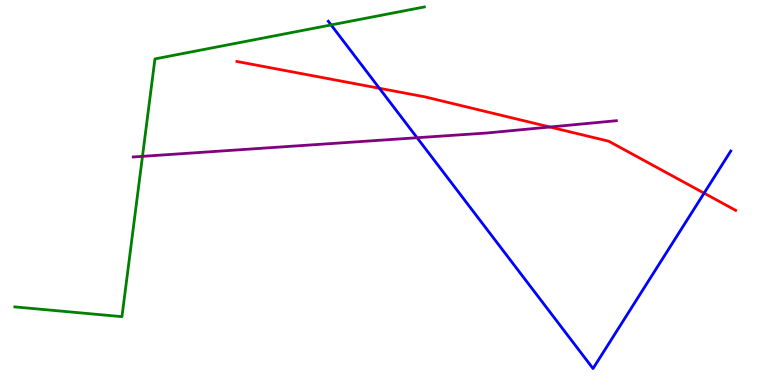[{'lines': ['blue', 'red'], 'intersections': [{'x': 4.9, 'y': 7.71}, {'x': 9.09, 'y': 4.98}]}, {'lines': ['green', 'red'], 'intersections': []}, {'lines': ['purple', 'red'], 'intersections': [{'x': 7.1, 'y': 6.7}]}, {'lines': ['blue', 'green'], 'intersections': [{'x': 4.27, 'y': 9.35}]}, {'lines': ['blue', 'purple'], 'intersections': [{'x': 5.38, 'y': 6.42}]}, {'lines': ['green', 'purple'], 'intersections': [{'x': 1.84, 'y': 5.94}]}]